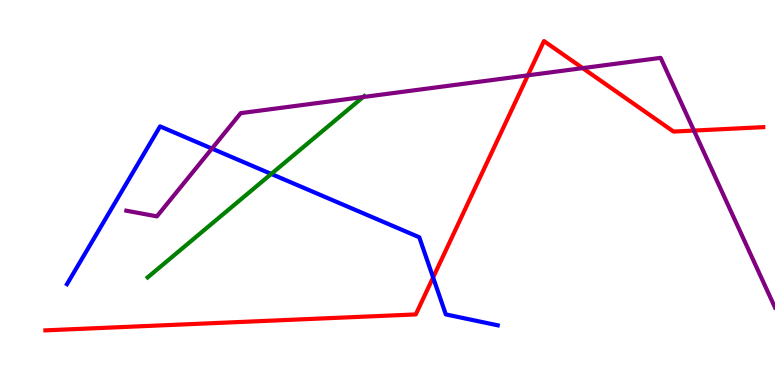[{'lines': ['blue', 'red'], 'intersections': [{'x': 5.59, 'y': 2.79}]}, {'lines': ['green', 'red'], 'intersections': []}, {'lines': ['purple', 'red'], 'intersections': [{'x': 6.81, 'y': 8.04}, {'x': 7.52, 'y': 8.23}, {'x': 8.95, 'y': 6.61}]}, {'lines': ['blue', 'green'], 'intersections': [{'x': 3.5, 'y': 5.48}]}, {'lines': ['blue', 'purple'], 'intersections': [{'x': 2.73, 'y': 6.14}]}, {'lines': ['green', 'purple'], 'intersections': [{'x': 4.69, 'y': 7.48}]}]